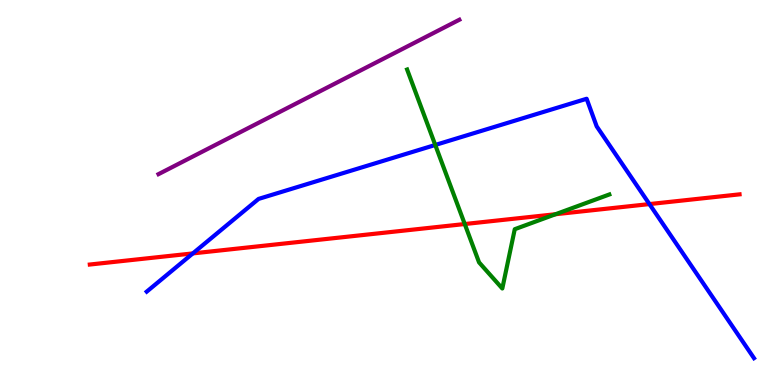[{'lines': ['blue', 'red'], 'intersections': [{'x': 2.49, 'y': 3.42}, {'x': 8.38, 'y': 4.7}]}, {'lines': ['green', 'red'], 'intersections': [{'x': 6.0, 'y': 4.18}, {'x': 7.17, 'y': 4.44}]}, {'lines': ['purple', 'red'], 'intersections': []}, {'lines': ['blue', 'green'], 'intersections': [{'x': 5.62, 'y': 6.23}]}, {'lines': ['blue', 'purple'], 'intersections': []}, {'lines': ['green', 'purple'], 'intersections': []}]